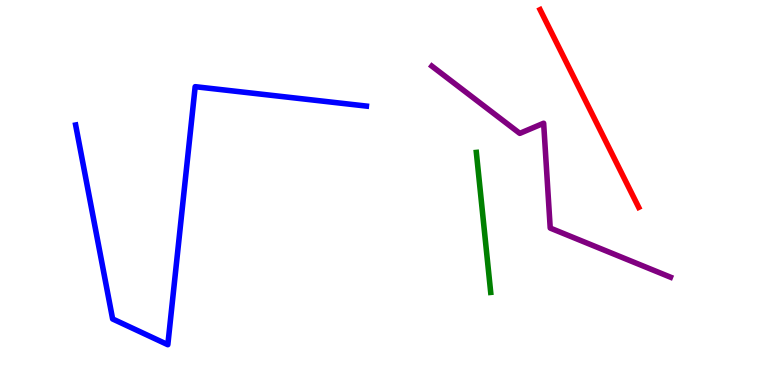[{'lines': ['blue', 'red'], 'intersections': []}, {'lines': ['green', 'red'], 'intersections': []}, {'lines': ['purple', 'red'], 'intersections': []}, {'lines': ['blue', 'green'], 'intersections': []}, {'lines': ['blue', 'purple'], 'intersections': []}, {'lines': ['green', 'purple'], 'intersections': []}]